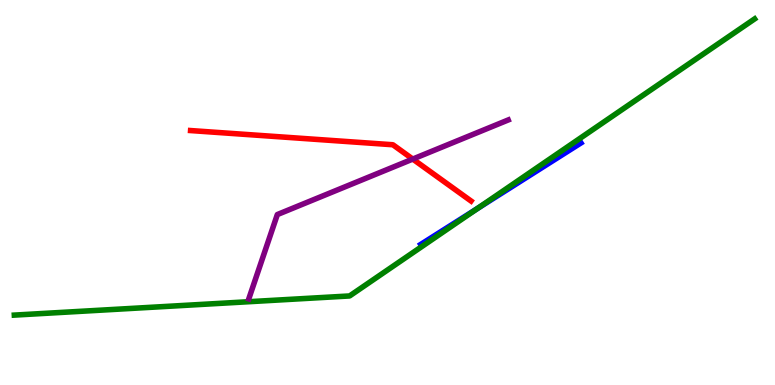[{'lines': ['blue', 'red'], 'intersections': []}, {'lines': ['green', 'red'], 'intersections': []}, {'lines': ['purple', 'red'], 'intersections': [{'x': 5.33, 'y': 5.87}]}, {'lines': ['blue', 'green'], 'intersections': [{'x': 6.16, 'y': 4.59}]}, {'lines': ['blue', 'purple'], 'intersections': []}, {'lines': ['green', 'purple'], 'intersections': []}]